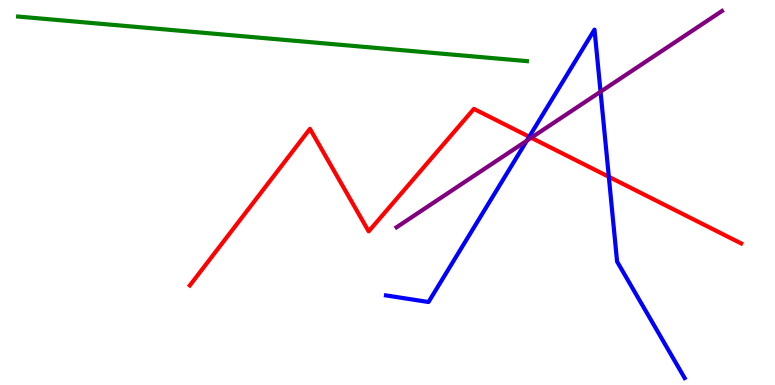[{'lines': ['blue', 'red'], 'intersections': [{'x': 6.83, 'y': 6.45}, {'x': 7.86, 'y': 5.41}]}, {'lines': ['green', 'red'], 'intersections': []}, {'lines': ['purple', 'red'], 'intersections': [{'x': 6.85, 'y': 6.42}]}, {'lines': ['blue', 'green'], 'intersections': []}, {'lines': ['blue', 'purple'], 'intersections': [{'x': 6.8, 'y': 6.35}, {'x': 7.75, 'y': 7.62}]}, {'lines': ['green', 'purple'], 'intersections': []}]